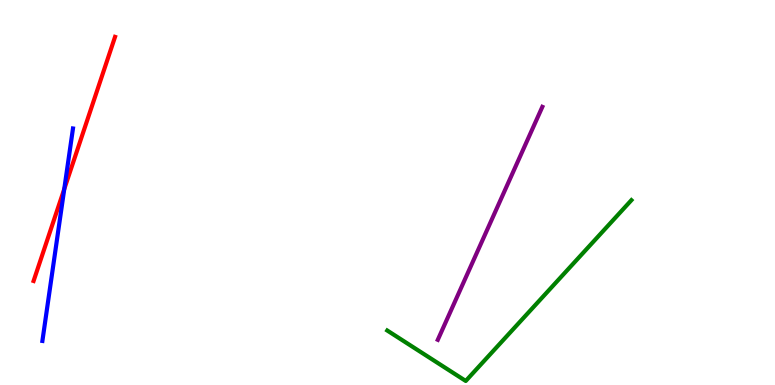[{'lines': ['blue', 'red'], 'intersections': [{'x': 0.829, 'y': 5.09}]}, {'lines': ['green', 'red'], 'intersections': []}, {'lines': ['purple', 'red'], 'intersections': []}, {'lines': ['blue', 'green'], 'intersections': []}, {'lines': ['blue', 'purple'], 'intersections': []}, {'lines': ['green', 'purple'], 'intersections': []}]